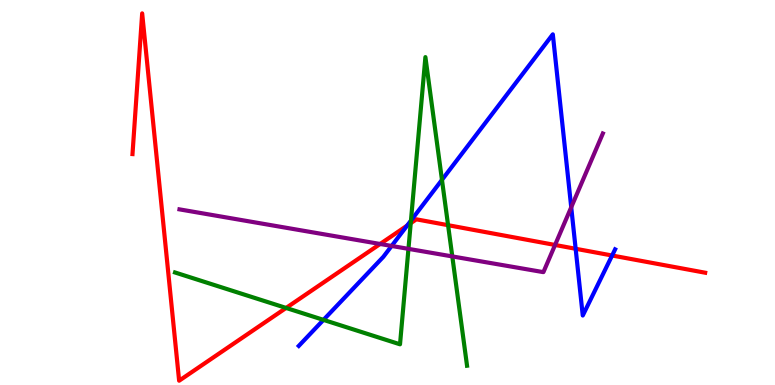[{'lines': ['blue', 'red'], 'intersections': [{'x': 5.25, 'y': 4.14}, {'x': 7.43, 'y': 3.54}, {'x': 7.9, 'y': 3.36}]}, {'lines': ['green', 'red'], 'intersections': [{'x': 3.69, 'y': 2.0}, {'x': 5.3, 'y': 4.2}, {'x': 5.78, 'y': 4.15}]}, {'lines': ['purple', 'red'], 'intersections': [{'x': 4.9, 'y': 3.66}, {'x': 7.16, 'y': 3.64}]}, {'lines': ['blue', 'green'], 'intersections': [{'x': 4.17, 'y': 1.69}, {'x': 5.3, 'y': 4.27}, {'x': 5.7, 'y': 5.33}]}, {'lines': ['blue', 'purple'], 'intersections': [{'x': 5.05, 'y': 3.61}, {'x': 7.37, 'y': 4.62}]}, {'lines': ['green', 'purple'], 'intersections': [{'x': 5.27, 'y': 3.54}, {'x': 5.84, 'y': 3.34}]}]